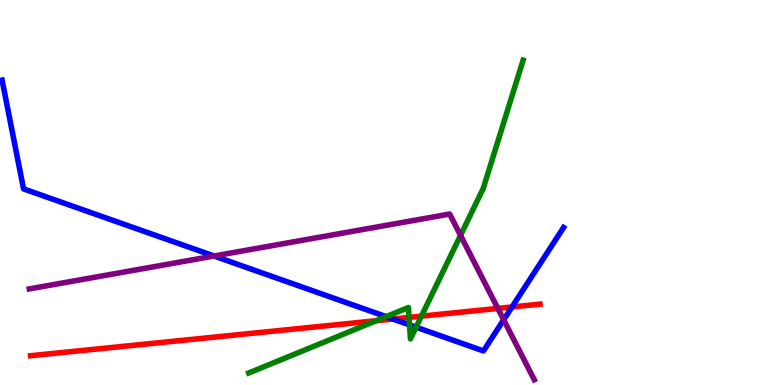[{'lines': ['blue', 'red'], 'intersections': [{'x': 5.07, 'y': 1.71}, {'x': 6.61, 'y': 2.03}]}, {'lines': ['green', 'red'], 'intersections': [{'x': 4.85, 'y': 1.67}, {'x': 5.28, 'y': 1.76}, {'x': 5.44, 'y': 1.79}]}, {'lines': ['purple', 'red'], 'intersections': [{'x': 6.42, 'y': 1.99}]}, {'lines': ['blue', 'green'], 'intersections': [{'x': 4.98, 'y': 1.78}, {'x': 5.28, 'y': 1.56}, {'x': 5.37, 'y': 1.5}]}, {'lines': ['blue', 'purple'], 'intersections': [{'x': 2.76, 'y': 3.35}, {'x': 6.5, 'y': 1.69}]}, {'lines': ['green', 'purple'], 'intersections': [{'x': 5.94, 'y': 3.89}]}]